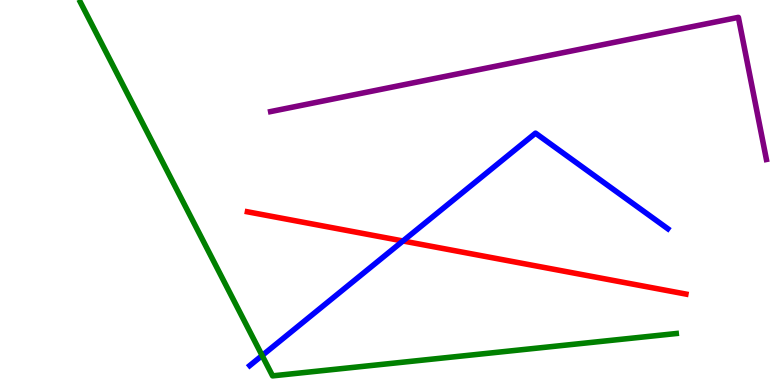[{'lines': ['blue', 'red'], 'intersections': [{'x': 5.2, 'y': 3.74}]}, {'lines': ['green', 'red'], 'intersections': []}, {'lines': ['purple', 'red'], 'intersections': []}, {'lines': ['blue', 'green'], 'intersections': [{'x': 3.38, 'y': 0.766}]}, {'lines': ['blue', 'purple'], 'intersections': []}, {'lines': ['green', 'purple'], 'intersections': []}]